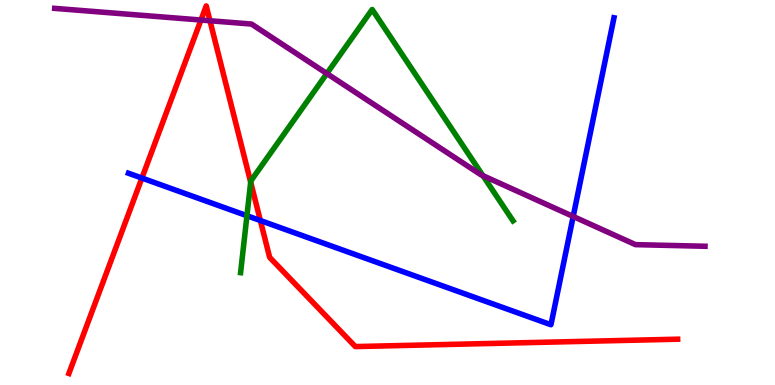[{'lines': ['blue', 'red'], 'intersections': [{'x': 1.83, 'y': 5.38}, {'x': 3.36, 'y': 4.27}]}, {'lines': ['green', 'red'], 'intersections': [{'x': 3.23, 'y': 5.27}]}, {'lines': ['purple', 'red'], 'intersections': [{'x': 2.59, 'y': 9.48}, {'x': 2.71, 'y': 9.46}]}, {'lines': ['blue', 'green'], 'intersections': [{'x': 3.19, 'y': 4.4}]}, {'lines': ['blue', 'purple'], 'intersections': [{'x': 7.4, 'y': 4.38}]}, {'lines': ['green', 'purple'], 'intersections': [{'x': 4.22, 'y': 8.09}, {'x': 6.23, 'y': 5.44}]}]